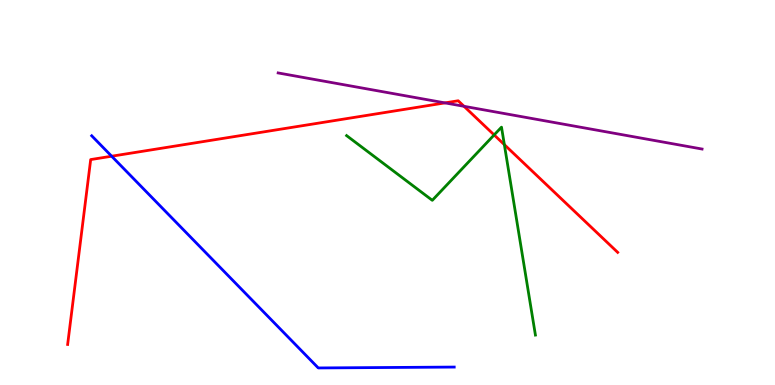[{'lines': ['blue', 'red'], 'intersections': [{'x': 1.44, 'y': 5.94}]}, {'lines': ['green', 'red'], 'intersections': [{'x': 6.38, 'y': 6.5}, {'x': 6.51, 'y': 6.24}]}, {'lines': ['purple', 'red'], 'intersections': [{'x': 5.74, 'y': 7.33}, {'x': 5.99, 'y': 7.24}]}, {'lines': ['blue', 'green'], 'intersections': []}, {'lines': ['blue', 'purple'], 'intersections': []}, {'lines': ['green', 'purple'], 'intersections': []}]